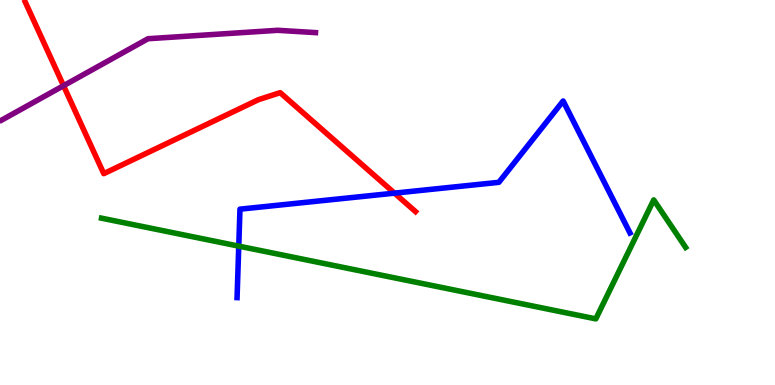[{'lines': ['blue', 'red'], 'intersections': [{'x': 5.09, 'y': 4.98}]}, {'lines': ['green', 'red'], 'intersections': []}, {'lines': ['purple', 'red'], 'intersections': [{'x': 0.82, 'y': 7.77}]}, {'lines': ['blue', 'green'], 'intersections': [{'x': 3.08, 'y': 3.61}]}, {'lines': ['blue', 'purple'], 'intersections': []}, {'lines': ['green', 'purple'], 'intersections': []}]